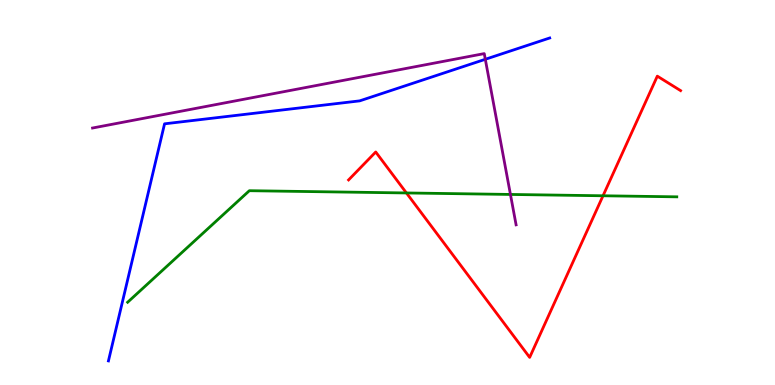[{'lines': ['blue', 'red'], 'intersections': []}, {'lines': ['green', 'red'], 'intersections': [{'x': 5.24, 'y': 4.99}, {'x': 7.78, 'y': 4.91}]}, {'lines': ['purple', 'red'], 'intersections': []}, {'lines': ['blue', 'green'], 'intersections': []}, {'lines': ['blue', 'purple'], 'intersections': [{'x': 6.26, 'y': 8.46}]}, {'lines': ['green', 'purple'], 'intersections': [{'x': 6.59, 'y': 4.95}]}]